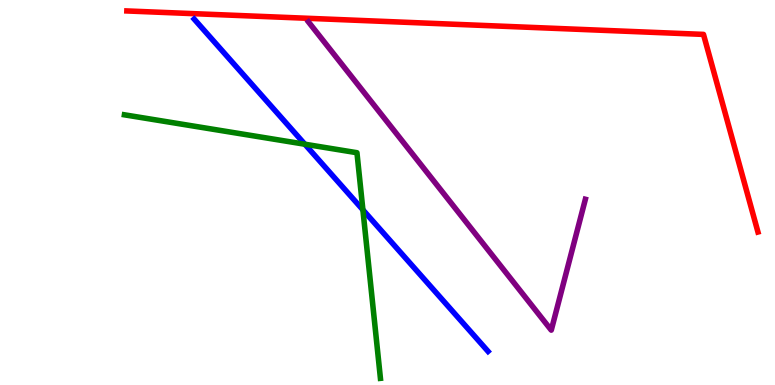[{'lines': ['blue', 'red'], 'intersections': []}, {'lines': ['green', 'red'], 'intersections': []}, {'lines': ['purple', 'red'], 'intersections': []}, {'lines': ['blue', 'green'], 'intersections': [{'x': 3.93, 'y': 6.25}, {'x': 4.68, 'y': 4.55}]}, {'lines': ['blue', 'purple'], 'intersections': []}, {'lines': ['green', 'purple'], 'intersections': []}]